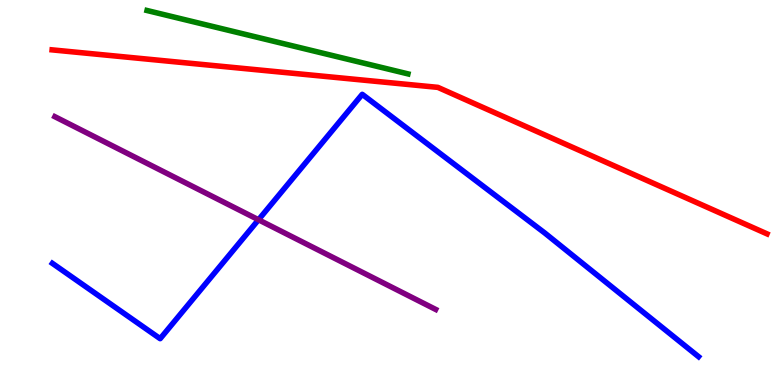[{'lines': ['blue', 'red'], 'intersections': []}, {'lines': ['green', 'red'], 'intersections': []}, {'lines': ['purple', 'red'], 'intersections': []}, {'lines': ['blue', 'green'], 'intersections': []}, {'lines': ['blue', 'purple'], 'intersections': [{'x': 3.34, 'y': 4.29}]}, {'lines': ['green', 'purple'], 'intersections': []}]